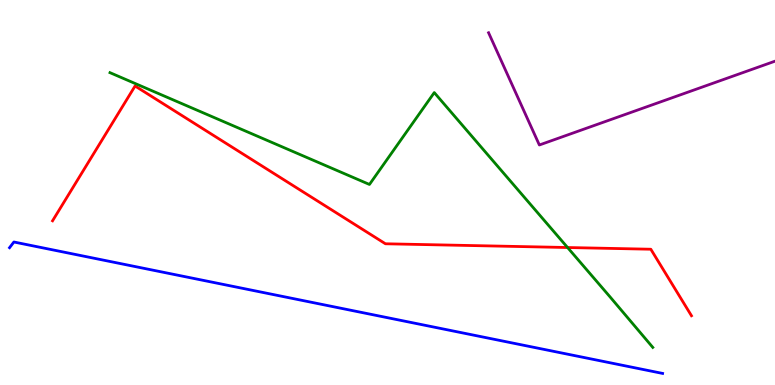[{'lines': ['blue', 'red'], 'intersections': []}, {'lines': ['green', 'red'], 'intersections': [{'x': 7.32, 'y': 3.57}]}, {'lines': ['purple', 'red'], 'intersections': []}, {'lines': ['blue', 'green'], 'intersections': []}, {'lines': ['blue', 'purple'], 'intersections': []}, {'lines': ['green', 'purple'], 'intersections': []}]